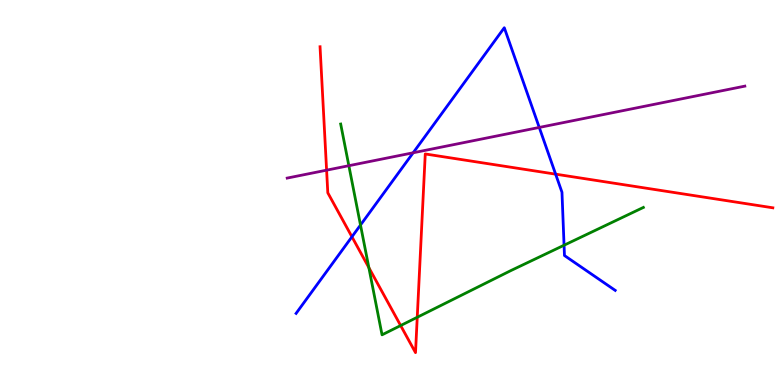[{'lines': ['blue', 'red'], 'intersections': [{'x': 4.54, 'y': 3.85}, {'x': 7.17, 'y': 5.48}]}, {'lines': ['green', 'red'], 'intersections': [{'x': 4.76, 'y': 3.05}, {'x': 5.17, 'y': 1.54}, {'x': 5.38, 'y': 1.76}]}, {'lines': ['purple', 'red'], 'intersections': [{'x': 4.21, 'y': 5.58}]}, {'lines': ['blue', 'green'], 'intersections': [{'x': 4.65, 'y': 4.16}, {'x': 7.28, 'y': 3.63}]}, {'lines': ['blue', 'purple'], 'intersections': [{'x': 5.33, 'y': 6.03}, {'x': 6.96, 'y': 6.69}]}, {'lines': ['green', 'purple'], 'intersections': [{'x': 4.5, 'y': 5.7}]}]